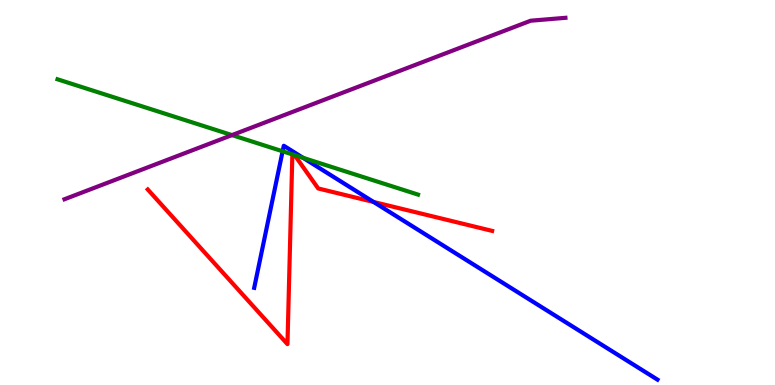[{'lines': ['blue', 'red'], 'intersections': [{'x': 4.82, 'y': 4.75}]}, {'lines': ['green', 'red'], 'intersections': [{'x': 3.77, 'y': 5.99}, {'x': 3.8, 'y': 5.97}]}, {'lines': ['purple', 'red'], 'intersections': []}, {'lines': ['blue', 'green'], 'intersections': [{'x': 3.65, 'y': 6.07}, {'x': 3.91, 'y': 5.9}]}, {'lines': ['blue', 'purple'], 'intersections': []}, {'lines': ['green', 'purple'], 'intersections': [{'x': 2.99, 'y': 6.49}]}]